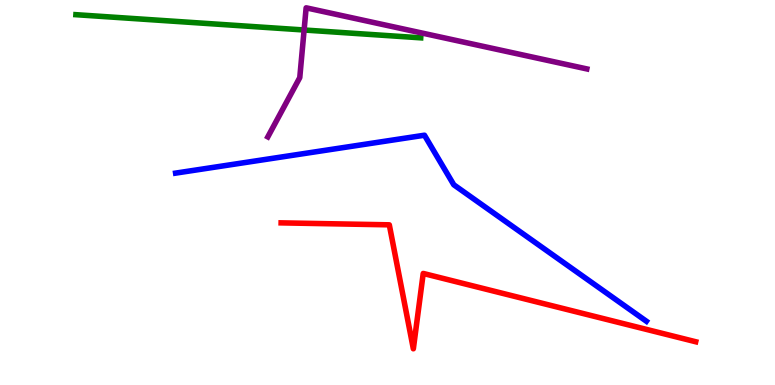[{'lines': ['blue', 'red'], 'intersections': []}, {'lines': ['green', 'red'], 'intersections': []}, {'lines': ['purple', 'red'], 'intersections': []}, {'lines': ['blue', 'green'], 'intersections': []}, {'lines': ['blue', 'purple'], 'intersections': []}, {'lines': ['green', 'purple'], 'intersections': [{'x': 3.92, 'y': 9.22}]}]